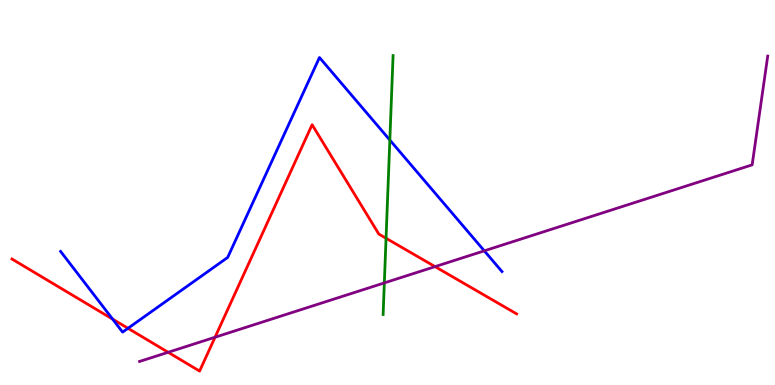[{'lines': ['blue', 'red'], 'intersections': [{'x': 1.45, 'y': 1.71}, {'x': 1.65, 'y': 1.47}]}, {'lines': ['green', 'red'], 'intersections': [{'x': 4.98, 'y': 3.81}]}, {'lines': ['purple', 'red'], 'intersections': [{'x': 2.17, 'y': 0.85}, {'x': 2.77, 'y': 1.24}, {'x': 5.61, 'y': 3.07}]}, {'lines': ['blue', 'green'], 'intersections': [{'x': 5.03, 'y': 6.36}]}, {'lines': ['blue', 'purple'], 'intersections': [{'x': 6.25, 'y': 3.49}]}, {'lines': ['green', 'purple'], 'intersections': [{'x': 4.96, 'y': 2.65}]}]